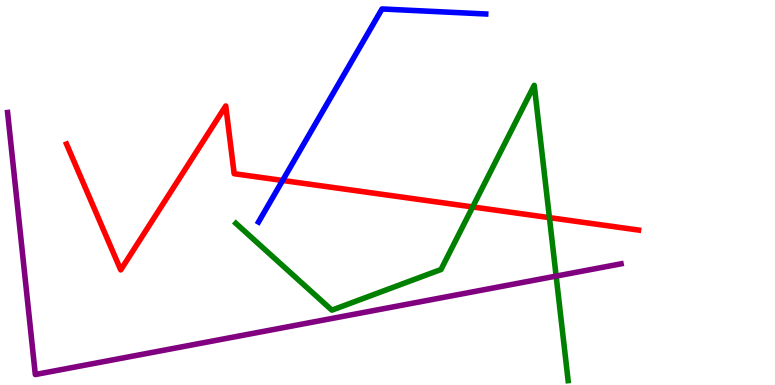[{'lines': ['blue', 'red'], 'intersections': [{'x': 3.65, 'y': 5.31}]}, {'lines': ['green', 'red'], 'intersections': [{'x': 6.1, 'y': 4.62}, {'x': 7.09, 'y': 4.35}]}, {'lines': ['purple', 'red'], 'intersections': []}, {'lines': ['blue', 'green'], 'intersections': []}, {'lines': ['blue', 'purple'], 'intersections': []}, {'lines': ['green', 'purple'], 'intersections': [{'x': 7.18, 'y': 2.83}]}]